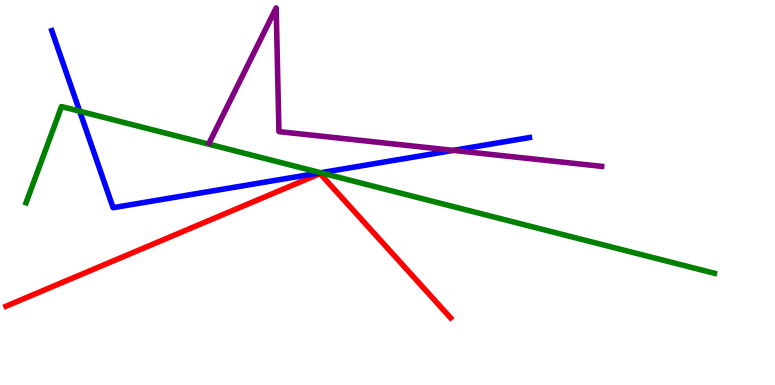[{'lines': ['blue', 'red'], 'intersections': []}, {'lines': ['green', 'red'], 'intersections': []}, {'lines': ['purple', 'red'], 'intersections': []}, {'lines': ['blue', 'green'], 'intersections': [{'x': 1.03, 'y': 7.11}, {'x': 4.14, 'y': 5.51}]}, {'lines': ['blue', 'purple'], 'intersections': [{'x': 5.85, 'y': 6.09}]}, {'lines': ['green', 'purple'], 'intersections': []}]